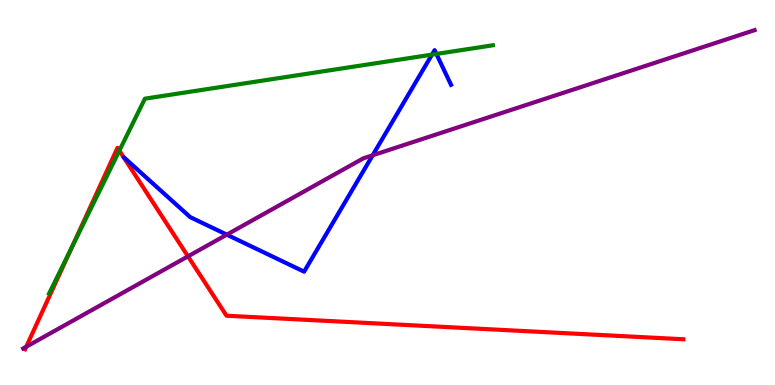[{'lines': ['blue', 'red'], 'intersections': []}, {'lines': ['green', 'red'], 'intersections': [{'x': 0.933, 'y': 3.6}, {'x': 1.54, 'y': 6.09}]}, {'lines': ['purple', 'red'], 'intersections': [{'x': 0.338, 'y': 0.993}, {'x': 2.43, 'y': 3.34}]}, {'lines': ['blue', 'green'], 'intersections': [{'x': 5.57, 'y': 8.58}, {'x': 5.63, 'y': 8.6}]}, {'lines': ['blue', 'purple'], 'intersections': [{'x': 2.93, 'y': 3.91}, {'x': 4.81, 'y': 5.97}]}, {'lines': ['green', 'purple'], 'intersections': []}]